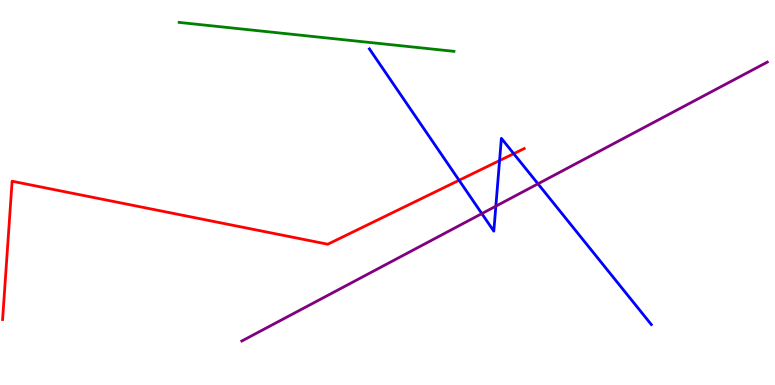[{'lines': ['blue', 'red'], 'intersections': [{'x': 5.92, 'y': 5.32}, {'x': 6.45, 'y': 5.83}, {'x': 6.63, 'y': 6.01}]}, {'lines': ['green', 'red'], 'intersections': []}, {'lines': ['purple', 'red'], 'intersections': []}, {'lines': ['blue', 'green'], 'intersections': []}, {'lines': ['blue', 'purple'], 'intersections': [{'x': 6.22, 'y': 4.45}, {'x': 6.4, 'y': 4.64}, {'x': 6.94, 'y': 5.23}]}, {'lines': ['green', 'purple'], 'intersections': []}]